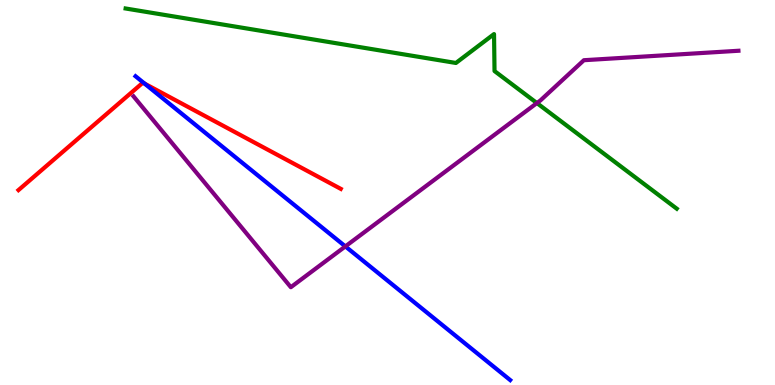[{'lines': ['blue', 'red'], 'intersections': [{'x': 1.87, 'y': 7.83}]}, {'lines': ['green', 'red'], 'intersections': []}, {'lines': ['purple', 'red'], 'intersections': []}, {'lines': ['blue', 'green'], 'intersections': []}, {'lines': ['blue', 'purple'], 'intersections': [{'x': 4.46, 'y': 3.6}]}, {'lines': ['green', 'purple'], 'intersections': [{'x': 6.93, 'y': 7.32}]}]